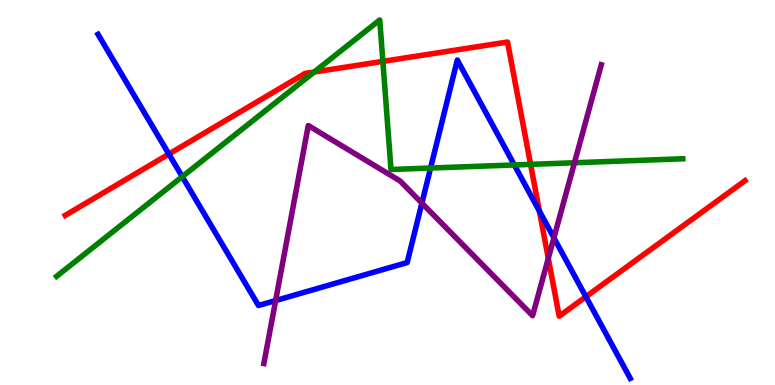[{'lines': ['blue', 'red'], 'intersections': [{'x': 2.18, 'y': 6.0}, {'x': 6.96, 'y': 4.52}, {'x': 7.56, 'y': 2.29}]}, {'lines': ['green', 'red'], 'intersections': [{'x': 4.05, 'y': 8.13}, {'x': 4.94, 'y': 8.41}, {'x': 6.85, 'y': 5.73}]}, {'lines': ['purple', 'red'], 'intersections': [{'x': 7.07, 'y': 3.29}]}, {'lines': ['blue', 'green'], 'intersections': [{'x': 2.35, 'y': 5.41}, {'x': 5.56, 'y': 5.64}, {'x': 6.64, 'y': 5.72}]}, {'lines': ['blue', 'purple'], 'intersections': [{'x': 3.56, 'y': 2.19}, {'x': 5.44, 'y': 4.72}, {'x': 7.15, 'y': 3.82}]}, {'lines': ['green', 'purple'], 'intersections': [{'x': 7.41, 'y': 5.77}]}]